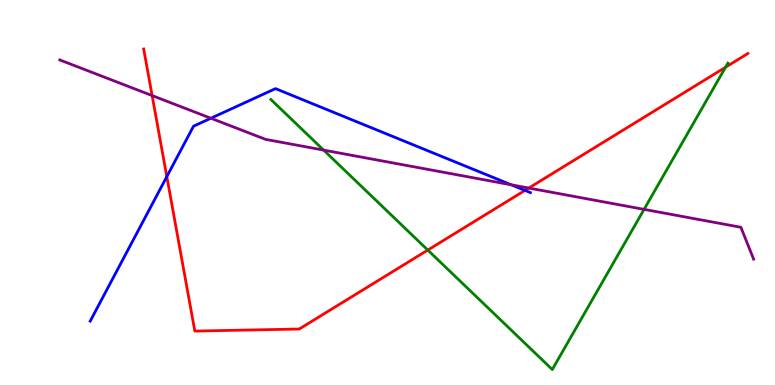[{'lines': ['blue', 'red'], 'intersections': [{'x': 2.15, 'y': 5.41}, {'x': 6.77, 'y': 5.05}]}, {'lines': ['green', 'red'], 'intersections': [{'x': 5.52, 'y': 3.5}, {'x': 9.36, 'y': 8.25}]}, {'lines': ['purple', 'red'], 'intersections': [{'x': 1.96, 'y': 7.52}, {'x': 6.82, 'y': 5.12}]}, {'lines': ['blue', 'green'], 'intersections': []}, {'lines': ['blue', 'purple'], 'intersections': [{'x': 2.72, 'y': 6.93}, {'x': 6.6, 'y': 5.2}]}, {'lines': ['green', 'purple'], 'intersections': [{'x': 4.18, 'y': 6.1}, {'x': 8.31, 'y': 4.56}]}]